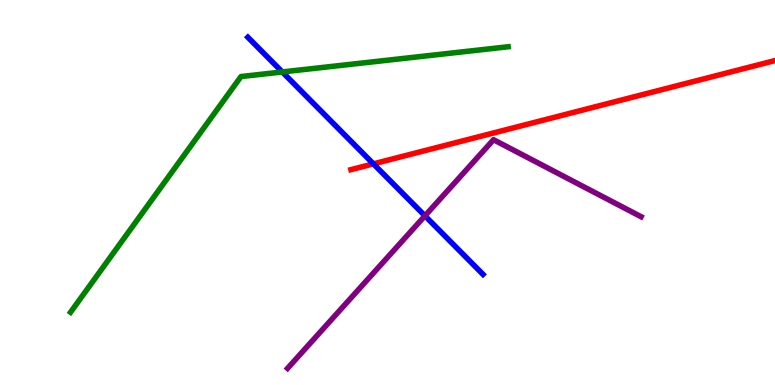[{'lines': ['blue', 'red'], 'intersections': [{'x': 4.82, 'y': 5.74}]}, {'lines': ['green', 'red'], 'intersections': []}, {'lines': ['purple', 'red'], 'intersections': []}, {'lines': ['blue', 'green'], 'intersections': [{'x': 3.64, 'y': 8.13}]}, {'lines': ['blue', 'purple'], 'intersections': [{'x': 5.48, 'y': 4.39}]}, {'lines': ['green', 'purple'], 'intersections': []}]